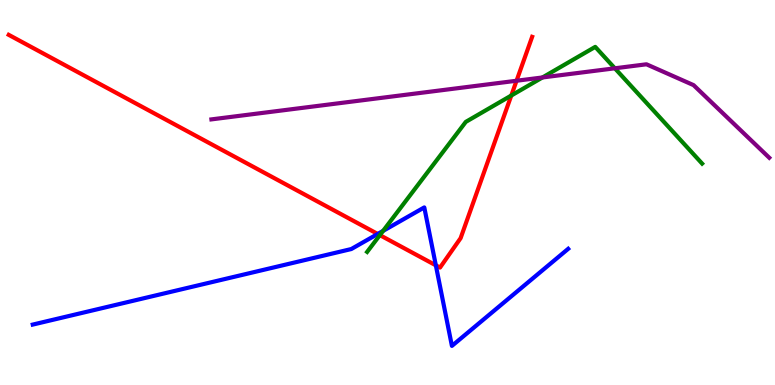[{'lines': ['blue', 'red'], 'intersections': [{'x': 4.87, 'y': 3.92}, {'x': 5.62, 'y': 3.11}]}, {'lines': ['green', 'red'], 'intersections': [{'x': 4.9, 'y': 3.89}, {'x': 6.6, 'y': 7.52}]}, {'lines': ['purple', 'red'], 'intersections': [{'x': 6.67, 'y': 7.9}]}, {'lines': ['blue', 'green'], 'intersections': [{'x': 4.94, 'y': 4.0}]}, {'lines': ['blue', 'purple'], 'intersections': []}, {'lines': ['green', 'purple'], 'intersections': [{'x': 7.0, 'y': 7.99}, {'x': 7.93, 'y': 8.23}]}]